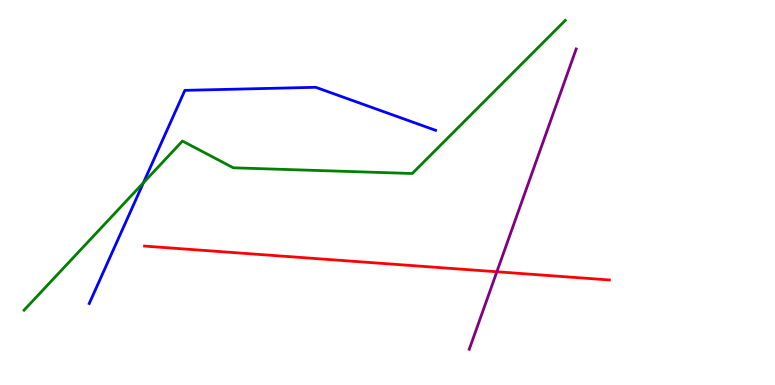[{'lines': ['blue', 'red'], 'intersections': []}, {'lines': ['green', 'red'], 'intersections': []}, {'lines': ['purple', 'red'], 'intersections': [{'x': 6.41, 'y': 2.94}]}, {'lines': ['blue', 'green'], 'intersections': [{'x': 1.85, 'y': 5.25}]}, {'lines': ['blue', 'purple'], 'intersections': []}, {'lines': ['green', 'purple'], 'intersections': []}]